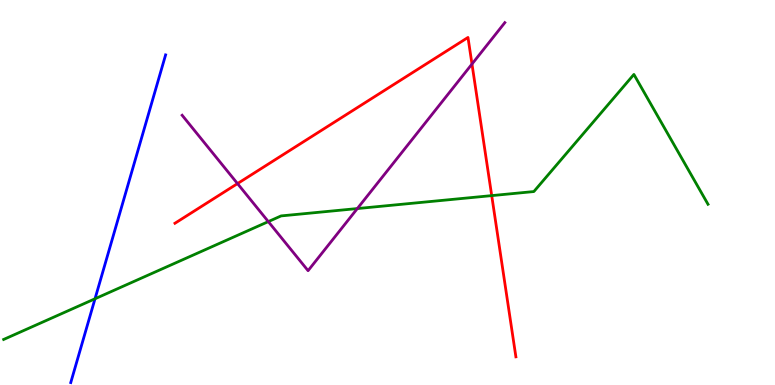[{'lines': ['blue', 'red'], 'intersections': []}, {'lines': ['green', 'red'], 'intersections': [{'x': 6.34, 'y': 4.92}]}, {'lines': ['purple', 'red'], 'intersections': [{'x': 3.06, 'y': 5.23}, {'x': 6.09, 'y': 8.34}]}, {'lines': ['blue', 'green'], 'intersections': [{'x': 1.23, 'y': 2.24}]}, {'lines': ['blue', 'purple'], 'intersections': []}, {'lines': ['green', 'purple'], 'intersections': [{'x': 3.46, 'y': 4.24}, {'x': 4.61, 'y': 4.58}]}]